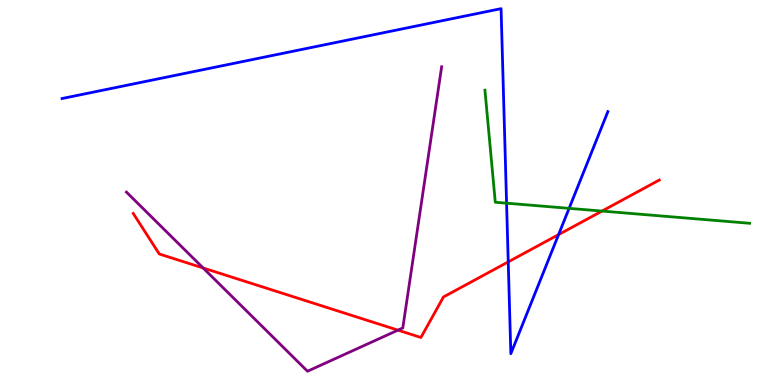[{'lines': ['blue', 'red'], 'intersections': [{'x': 6.56, 'y': 3.2}, {'x': 7.21, 'y': 3.91}]}, {'lines': ['green', 'red'], 'intersections': [{'x': 7.77, 'y': 4.52}]}, {'lines': ['purple', 'red'], 'intersections': [{'x': 2.62, 'y': 3.04}, {'x': 5.13, 'y': 1.42}]}, {'lines': ['blue', 'green'], 'intersections': [{'x': 6.54, 'y': 4.72}, {'x': 7.34, 'y': 4.59}]}, {'lines': ['blue', 'purple'], 'intersections': []}, {'lines': ['green', 'purple'], 'intersections': []}]